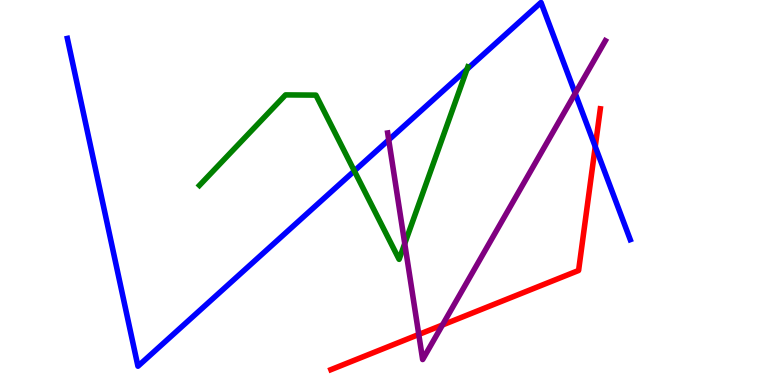[{'lines': ['blue', 'red'], 'intersections': [{'x': 7.68, 'y': 6.19}]}, {'lines': ['green', 'red'], 'intersections': []}, {'lines': ['purple', 'red'], 'intersections': [{'x': 5.4, 'y': 1.31}, {'x': 5.71, 'y': 1.56}]}, {'lines': ['blue', 'green'], 'intersections': [{'x': 4.57, 'y': 5.56}, {'x': 6.03, 'y': 8.2}]}, {'lines': ['blue', 'purple'], 'intersections': [{'x': 5.02, 'y': 6.37}, {'x': 7.42, 'y': 7.58}]}, {'lines': ['green', 'purple'], 'intersections': [{'x': 5.22, 'y': 3.67}]}]